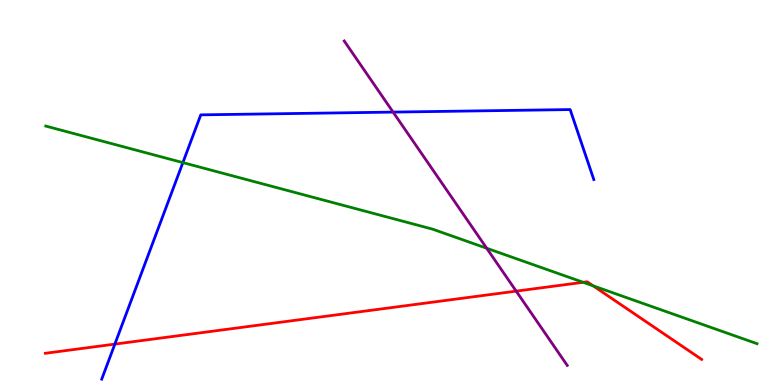[{'lines': ['blue', 'red'], 'intersections': [{'x': 1.48, 'y': 1.06}]}, {'lines': ['green', 'red'], 'intersections': [{'x': 7.52, 'y': 2.67}, {'x': 7.65, 'y': 2.58}]}, {'lines': ['purple', 'red'], 'intersections': [{'x': 6.66, 'y': 2.44}]}, {'lines': ['blue', 'green'], 'intersections': [{'x': 2.36, 'y': 5.78}]}, {'lines': ['blue', 'purple'], 'intersections': [{'x': 5.07, 'y': 7.09}]}, {'lines': ['green', 'purple'], 'intersections': [{'x': 6.28, 'y': 3.55}]}]